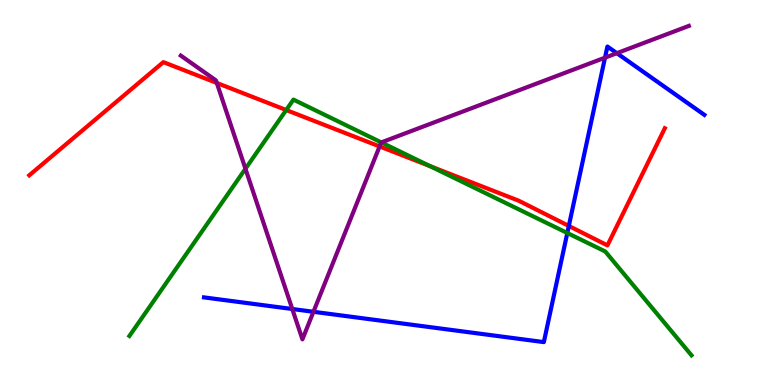[{'lines': ['blue', 'red'], 'intersections': [{'x': 7.34, 'y': 4.13}]}, {'lines': ['green', 'red'], 'intersections': [{'x': 3.69, 'y': 7.14}, {'x': 5.55, 'y': 5.69}]}, {'lines': ['purple', 'red'], 'intersections': [{'x': 2.8, 'y': 7.85}, {'x': 4.9, 'y': 6.2}]}, {'lines': ['blue', 'green'], 'intersections': [{'x': 7.32, 'y': 3.95}]}, {'lines': ['blue', 'purple'], 'intersections': [{'x': 3.77, 'y': 1.97}, {'x': 4.04, 'y': 1.9}, {'x': 7.81, 'y': 8.5}, {'x': 7.96, 'y': 8.62}]}, {'lines': ['green', 'purple'], 'intersections': [{'x': 3.17, 'y': 5.62}, {'x': 4.92, 'y': 6.3}]}]